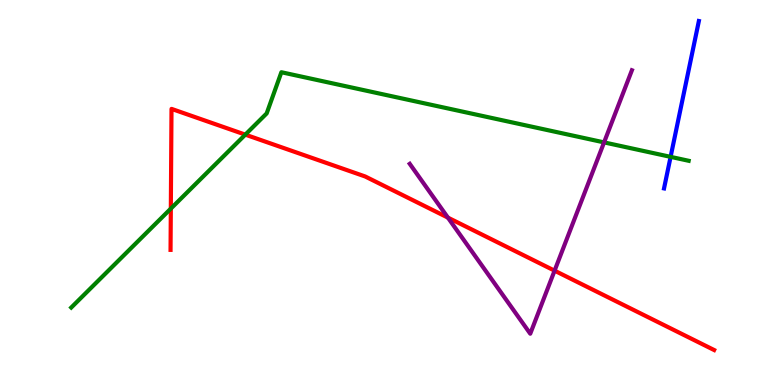[{'lines': ['blue', 'red'], 'intersections': []}, {'lines': ['green', 'red'], 'intersections': [{'x': 2.2, 'y': 4.58}, {'x': 3.17, 'y': 6.5}]}, {'lines': ['purple', 'red'], 'intersections': [{'x': 5.78, 'y': 4.35}, {'x': 7.16, 'y': 2.97}]}, {'lines': ['blue', 'green'], 'intersections': [{'x': 8.65, 'y': 5.93}]}, {'lines': ['blue', 'purple'], 'intersections': []}, {'lines': ['green', 'purple'], 'intersections': [{'x': 7.79, 'y': 6.3}]}]